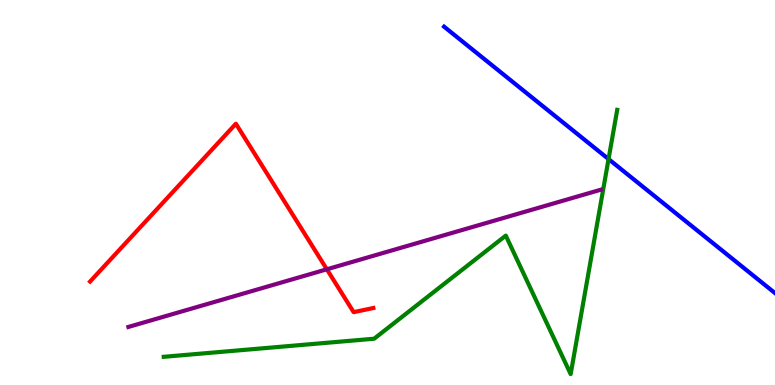[{'lines': ['blue', 'red'], 'intersections': []}, {'lines': ['green', 'red'], 'intersections': []}, {'lines': ['purple', 'red'], 'intersections': [{'x': 4.22, 'y': 3.01}]}, {'lines': ['blue', 'green'], 'intersections': [{'x': 7.85, 'y': 5.87}]}, {'lines': ['blue', 'purple'], 'intersections': []}, {'lines': ['green', 'purple'], 'intersections': []}]